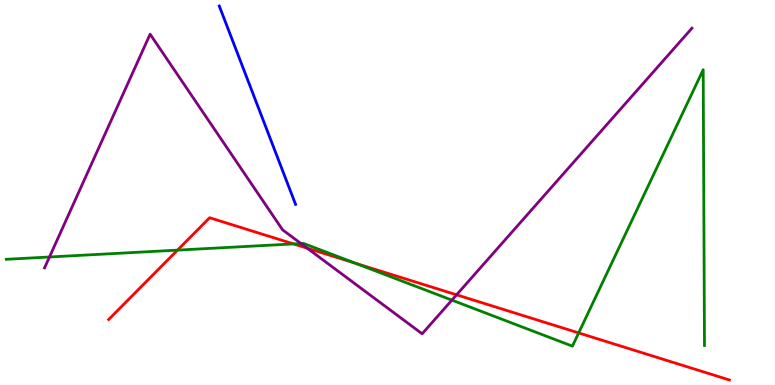[{'lines': ['blue', 'red'], 'intersections': []}, {'lines': ['green', 'red'], 'intersections': [{'x': 2.29, 'y': 3.5}, {'x': 3.79, 'y': 3.66}, {'x': 4.58, 'y': 3.16}, {'x': 7.47, 'y': 1.35}]}, {'lines': ['purple', 'red'], 'intersections': [{'x': 3.96, 'y': 3.55}, {'x': 5.89, 'y': 2.34}]}, {'lines': ['blue', 'green'], 'intersections': []}, {'lines': ['blue', 'purple'], 'intersections': []}, {'lines': ['green', 'purple'], 'intersections': [{'x': 0.638, 'y': 3.32}, {'x': 3.88, 'y': 3.67}, {'x': 5.83, 'y': 2.2}]}]